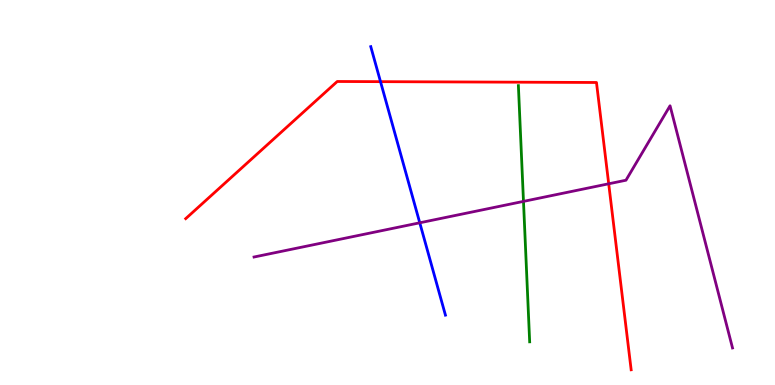[{'lines': ['blue', 'red'], 'intersections': [{'x': 4.91, 'y': 7.88}]}, {'lines': ['green', 'red'], 'intersections': []}, {'lines': ['purple', 'red'], 'intersections': [{'x': 7.85, 'y': 5.23}]}, {'lines': ['blue', 'green'], 'intersections': []}, {'lines': ['blue', 'purple'], 'intersections': [{'x': 5.42, 'y': 4.21}]}, {'lines': ['green', 'purple'], 'intersections': [{'x': 6.75, 'y': 4.77}]}]